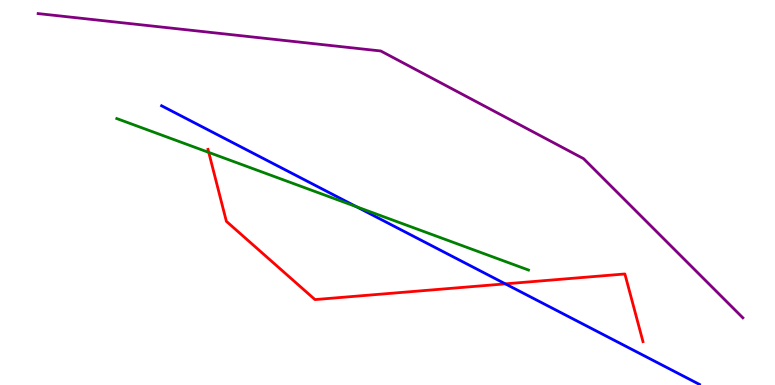[{'lines': ['blue', 'red'], 'intersections': [{'x': 6.52, 'y': 2.63}]}, {'lines': ['green', 'red'], 'intersections': [{'x': 2.69, 'y': 6.04}]}, {'lines': ['purple', 'red'], 'intersections': []}, {'lines': ['blue', 'green'], 'intersections': [{'x': 4.6, 'y': 4.63}]}, {'lines': ['blue', 'purple'], 'intersections': []}, {'lines': ['green', 'purple'], 'intersections': []}]